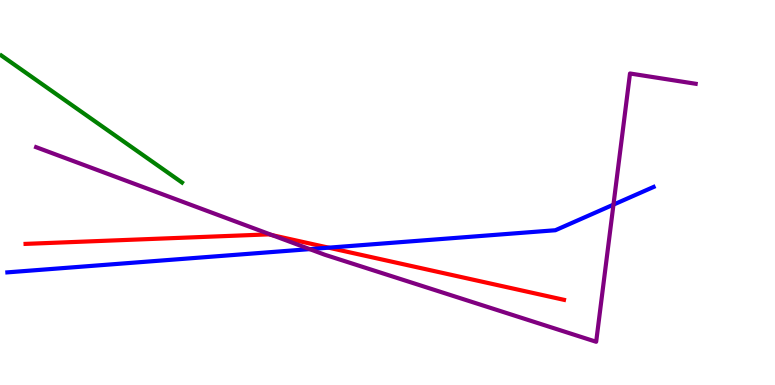[{'lines': ['blue', 'red'], 'intersections': [{'x': 4.24, 'y': 3.57}]}, {'lines': ['green', 'red'], 'intersections': []}, {'lines': ['purple', 'red'], 'intersections': [{'x': 3.51, 'y': 3.89}]}, {'lines': ['blue', 'green'], 'intersections': []}, {'lines': ['blue', 'purple'], 'intersections': [{'x': 4.0, 'y': 3.53}, {'x': 7.92, 'y': 4.68}]}, {'lines': ['green', 'purple'], 'intersections': []}]